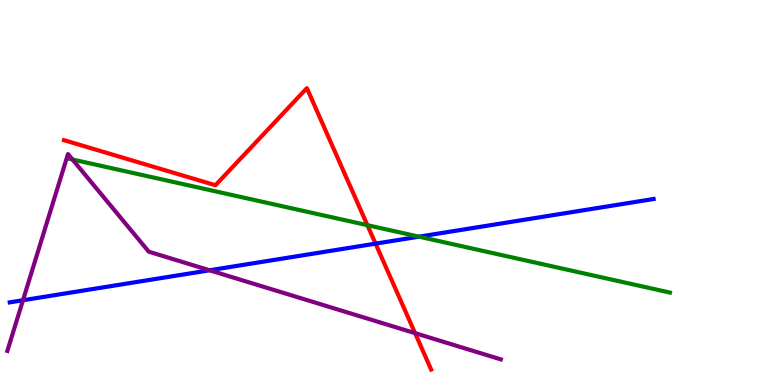[{'lines': ['blue', 'red'], 'intersections': [{'x': 4.85, 'y': 3.67}]}, {'lines': ['green', 'red'], 'intersections': [{'x': 4.74, 'y': 4.15}]}, {'lines': ['purple', 'red'], 'intersections': [{'x': 5.36, 'y': 1.35}]}, {'lines': ['blue', 'green'], 'intersections': [{'x': 5.41, 'y': 3.85}]}, {'lines': ['blue', 'purple'], 'intersections': [{'x': 0.296, 'y': 2.2}, {'x': 2.7, 'y': 2.98}]}, {'lines': ['green', 'purple'], 'intersections': [{'x': 0.935, 'y': 5.86}]}]